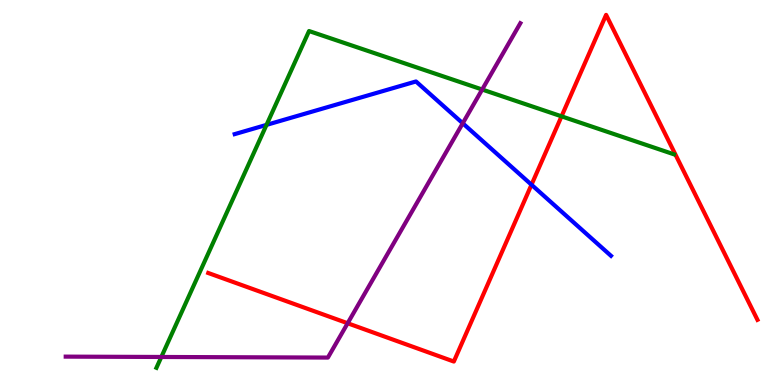[{'lines': ['blue', 'red'], 'intersections': [{'x': 6.86, 'y': 5.2}]}, {'lines': ['green', 'red'], 'intersections': [{'x': 7.25, 'y': 6.98}]}, {'lines': ['purple', 'red'], 'intersections': [{'x': 4.49, 'y': 1.6}]}, {'lines': ['blue', 'green'], 'intersections': [{'x': 3.44, 'y': 6.76}]}, {'lines': ['blue', 'purple'], 'intersections': [{'x': 5.97, 'y': 6.8}]}, {'lines': ['green', 'purple'], 'intersections': [{'x': 2.08, 'y': 0.728}, {'x': 6.22, 'y': 7.67}]}]